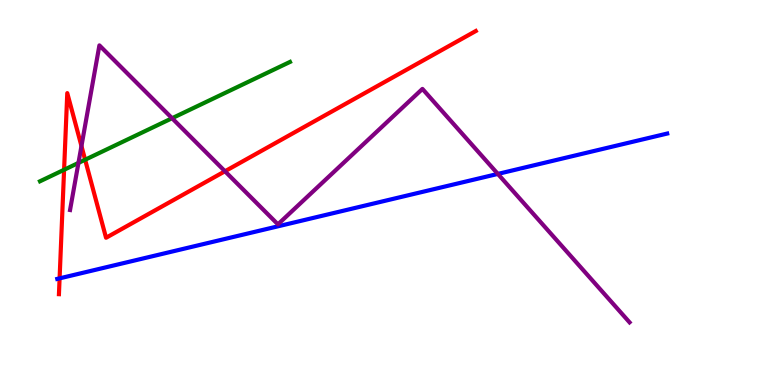[{'lines': ['blue', 'red'], 'intersections': [{'x': 0.769, 'y': 2.77}]}, {'lines': ['green', 'red'], 'intersections': [{'x': 0.827, 'y': 5.59}, {'x': 1.1, 'y': 5.85}]}, {'lines': ['purple', 'red'], 'intersections': [{'x': 1.05, 'y': 6.21}, {'x': 2.9, 'y': 5.55}]}, {'lines': ['blue', 'green'], 'intersections': []}, {'lines': ['blue', 'purple'], 'intersections': [{'x': 6.42, 'y': 5.48}]}, {'lines': ['green', 'purple'], 'intersections': [{'x': 1.01, 'y': 5.77}, {'x': 2.22, 'y': 6.93}]}]